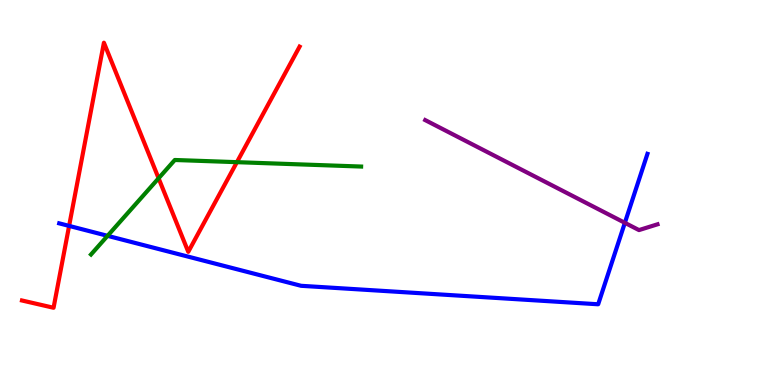[{'lines': ['blue', 'red'], 'intersections': [{'x': 0.892, 'y': 4.13}]}, {'lines': ['green', 'red'], 'intersections': [{'x': 2.05, 'y': 5.37}, {'x': 3.06, 'y': 5.79}]}, {'lines': ['purple', 'red'], 'intersections': []}, {'lines': ['blue', 'green'], 'intersections': [{'x': 1.39, 'y': 3.87}]}, {'lines': ['blue', 'purple'], 'intersections': [{'x': 8.06, 'y': 4.21}]}, {'lines': ['green', 'purple'], 'intersections': []}]